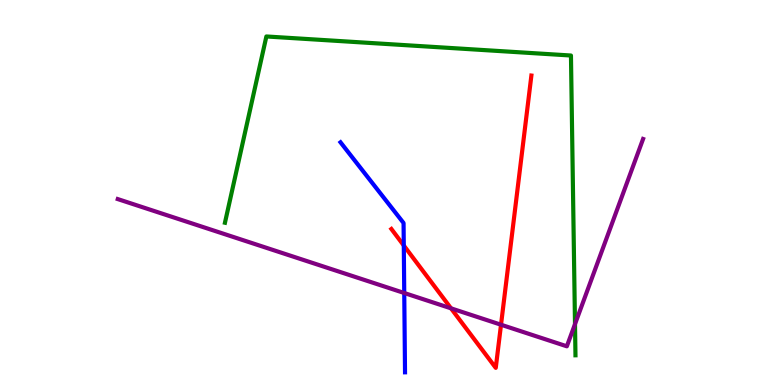[{'lines': ['blue', 'red'], 'intersections': [{'x': 5.21, 'y': 3.62}]}, {'lines': ['green', 'red'], 'intersections': []}, {'lines': ['purple', 'red'], 'intersections': [{'x': 5.82, 'y': 1.99}, {'x': 6.46, 'y': 1.57}]}, {'lines': ['blue', 'green'], 'intersections': []}, {'lines': ['blue', 'purple'], 'intersections': [{'x': 5.22, 'y': 2.39}]}, {'lines': ['green', 'purple'], 'intersections': [{'x': 7.42, 'y': 1.58}]}]